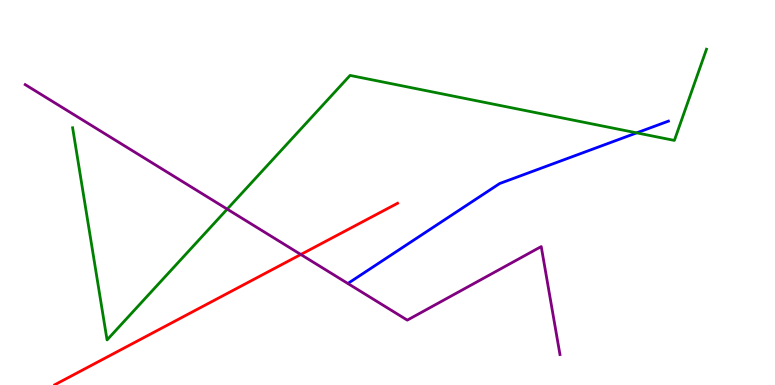[{'lines': ['blue', 'red'], 'intersections': []}, {'lines': ['green', 'red'], 'intersections': []}, {'lines': ['purple', 'red'], 'intersections': [{'x': 3.88, 'y': 3.39}]}, {'lines': ['blue', 'green'], 'intersections': [{'x': 8.22, 'y': 6.55}]}, {'lines': ['blue', 'purple'], 'intersections': []}, {'lines': ['green', 'purple'], 'intersections': [{'x': 2.93, 'y': 4.57}]}]